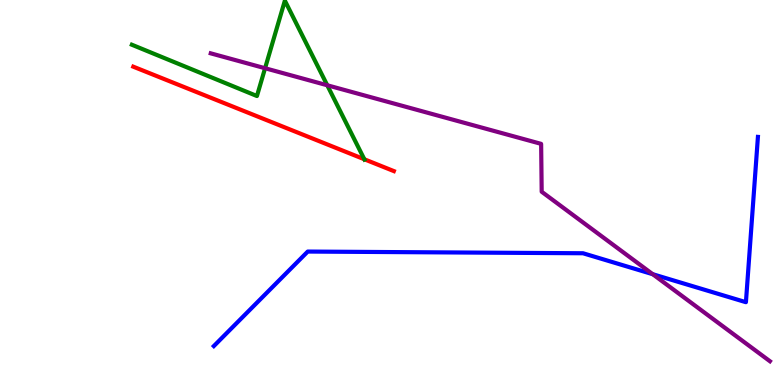[{'lines': ['blue', 'red'], 'intersections': []}, {'lines': ['green', 'red'], 'intersections': [{'x': 4.7, 'y': 5.86}]}, {'lines': ['purple', 'red'], 'intersections': []}, {'lines': ['blue', 'green'], 'intersections': []}, {'lines': ['blue', 'purple'], 'intersections': [{'x': 8.42, 'y': 2.88}]}, {'lines': ['green', 'purple'], 'intersections': [{'x': 3.42, 'y': 8.23}, {'x': 4.22, 'y': 7.79}]}]